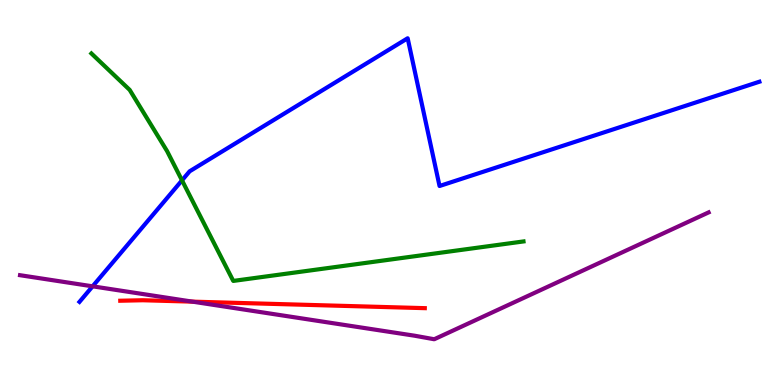[{'lines': ['blue', 'red'], 'intersections': []}, {'lines': ['green', 'red'], 'intersections': []}, {'lines': ['purple', 'red'], 'intersections': [{'x': 2.48, 'y': 2.17}]}, {'lines': ['blue', 'green'], 'intersections': [{'x': 2.35, 'y': 5.32}]}, {'lines': ['blue', 'purple'], 'intersections': [{'x': 1.19, 'y': 2.56}]}, {'lines': ['green', 'purple'], 'intersections': []}]